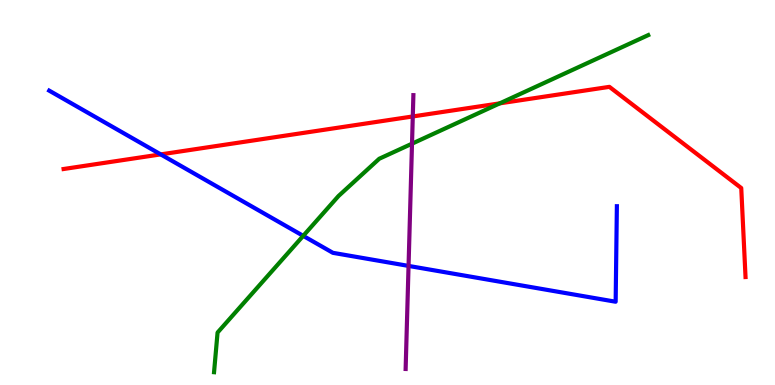[{'lines': ['blue', 'red'], 'intersections': [{'x': 2.07, 'y': 5.99}]}, {'lines': ['green', 'red'], 'intersections': [{'x': 6.45, 'y': 7.32}]}, {'lines': ['purple', 'red'], 'intersections': [{'x': 5.33, 'y': 6.98}]}, {'lines': ['blue', 'green'], 'intersections': [{'x': 3.91, 'y': 3.87}]}, {'lines': ['blue', 'purple'], 'intersections': [{'x': 5.27, 'y': 3.09}]}, {'lines': ['green', 'purple'], 'intersections': [{'x': 5.32, 'y': 6.27}]}]